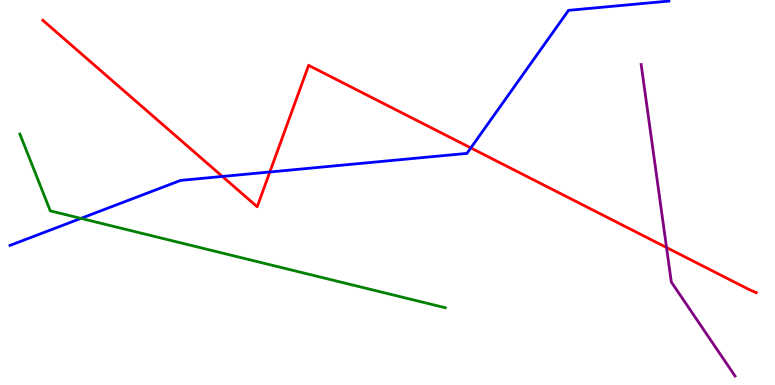[{'lines': ['blue', 'red'], 'intersections': [{'x': 2.87, 'y': 5.42}, {'x': 3.48, 'y': 5.53}, {'x': 6.08, 'y': 6.16}]}, {'lines': ['green', 'red'], 'intersections': []}, {'lines': ['purple', 'red'], 'intersections': [{'x': 8.6, 'y': 3.57}]}, {'lines': ['blue', 'green'], 'intersections': [{'x': 1.04, 'y': 4.33}]}, {'lines': ['blue', 'purple'], 'intersections': []}, {'lines': ['green', 'purple'], 'intersections': []}]